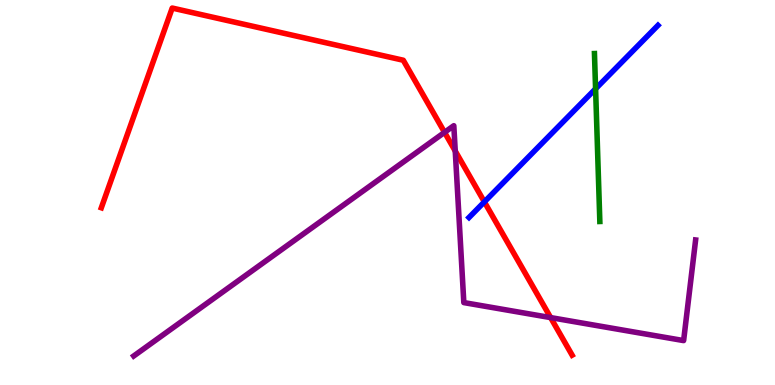[{'lines': ['blue', 'red'], 'intersections': [{'x': 6.25, 'y': 4.76}]}, {'lines': ['green', 'red'], 'intersections': []}, {'lines': ['purple', 'red'], 'intersections': [{'x': 5.74, 'y': 6.56}, {'x': 5.87, 'y': 6.08}, {'x': 7.1, 'y': 1.75}]}, {'lines': ['blue', 'green'], 'intersections': [{'x': 7.68, 'y': 7.69}]}, {'lines': ['blue', 'purple'], 'intersections': []}, {'lines': ['green', 'purple'], 'intersections': []}]